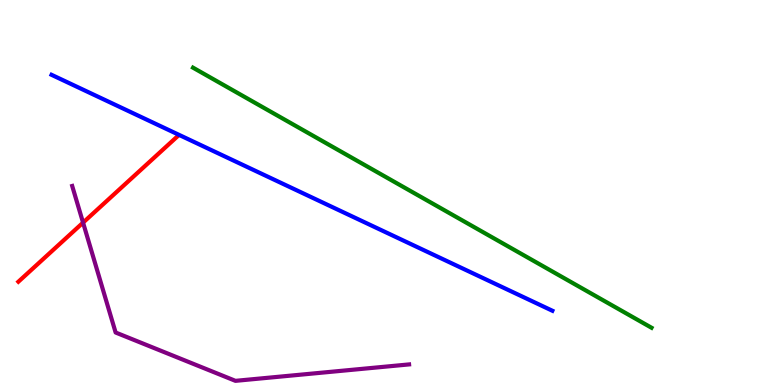[{'lines': ['blue', 'red'], 'intersections': []}, {'lines': ['green', 'red'], 'intersections': []}, {'lines': ['purple', 'red'], 'intersections': [{'x': 1.07, 'y': 4.22}]}, {'lines': ['blue', 'green'], 'intersections': []}, {'lines': ['blue', 'purple'], 'intersections': []}, {'lines': ['green', 'purple'], 'intersections': []}]